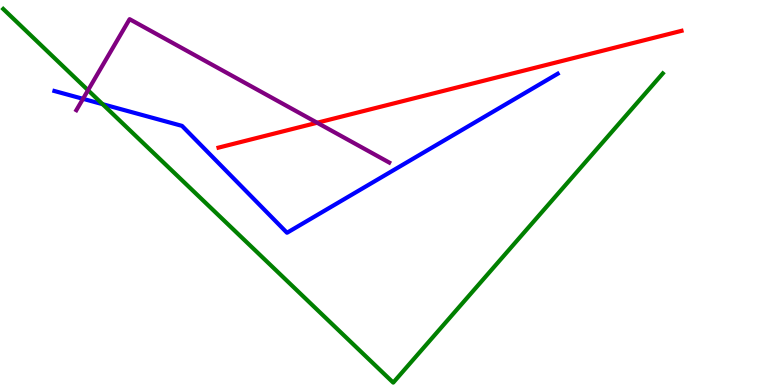[{'lines': ['blue', 'red'], 'intersections': []}, {'lines': ['green', 'red'], 'intersections': []}, {'lines': ['purple', 'red'], 'intersections': [{'x': 4.09, 'y': 6.81}]}, {'lines': ['blue', 'green'], 'intersections': [{'x': 1.32, 'y': 7.29}]}, {'lines': ['blue', 'purple'], 'intersections': [{'x': 1.07, 'y': 7.43}]}, {'lines': ['green', 'purple'], 'intersections': [{'x': 1.14, 'y': 7.66}]}]